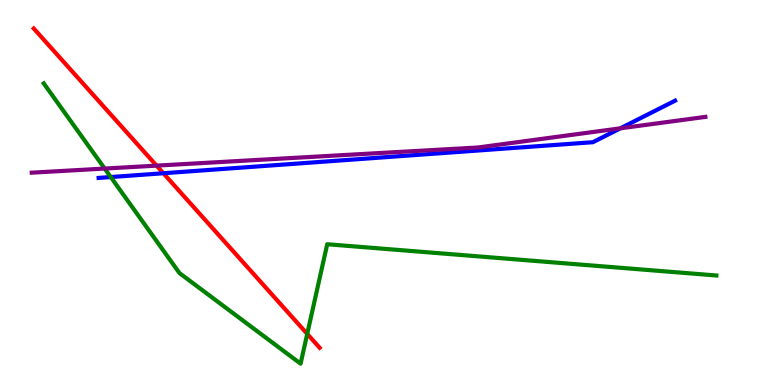[{'lines': ['blue', 'red'], 'intersections': [{'x': 2.11, 'y': 5.5}]}, {'lines': ['green', 'red'], 'intersections': [{'x': 3.96, 'y': 1.33}]}, {'lines': ['purple', 'red'], 'intersections': [{'x': 2.02, 'y': 5.7}]}, {'lines': ['blue', 'green'], 'intersections': [{'x': 1.43, 'y': 5.4}]}, {'lines': ['blue', 'purple'], 'intersections': [{'x': 8.0, 'y': 6.67}]}, {'lines': ['green', 'purple'], 'intersections': [{'x': 1.35, 'y': 5.62}]}]